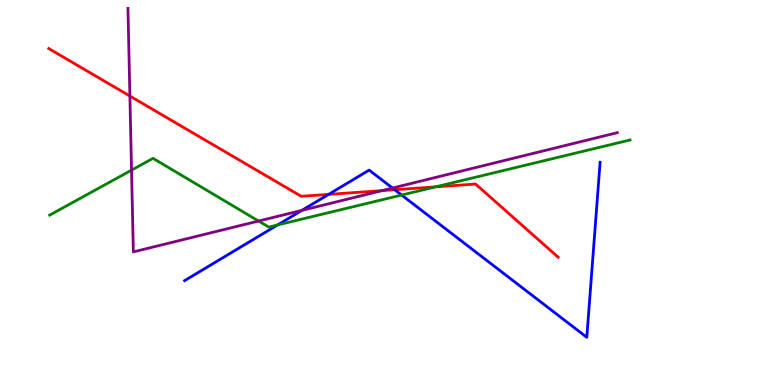[{'lines': ['blue', 'red'], 'intersections': [{'x': 4.24, 'y': 4.95}, {'x': 5.09, 'y': 5.07}]}, {'lines': ['green', 'red'], 'intersections': [{'x': 5.62, 'y': 5.15}]}, {'lines': ['purple', 'red'], 'intersections': [{'x': 1.68, 'y': 7.51}, {'x': 4.93, 'y': 5.05}]}, {'lines': ['blue', 'green'], 'intersections': [{'x': 3.58, 'y': 4.16}, {'x': 5.18, 'y': 4.93}]}, {'lines': ['blue', 'purple'], 'intersections': [{'x': 3.9, 'y': 4.54}, {'x': 5.06, 'y': 5.12}]}, {'lines': ['green', 'purple'], 'intersections': [{'x': 1.7, 'y': 5.58}, {'x': 3.34, 'y': 4.26}]}]